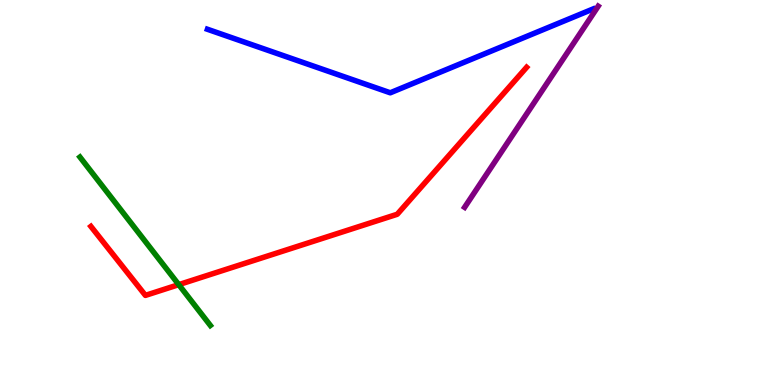[{'lines': ['blue', 'red'], 'intersections': []}, {'lines': ['green', 'red'], 'intersections': [{'x': 2.31, 'y': 2.61}]}, {'lines': ['purple', 'red'], 'intersections': []}, {'lines': ['blue', 'green'], 'intersections': []}, {'lines': ['blue', 'purple'], 'intersections': []}, {'lines': ['green', 'purple'], 'intersections': []}]